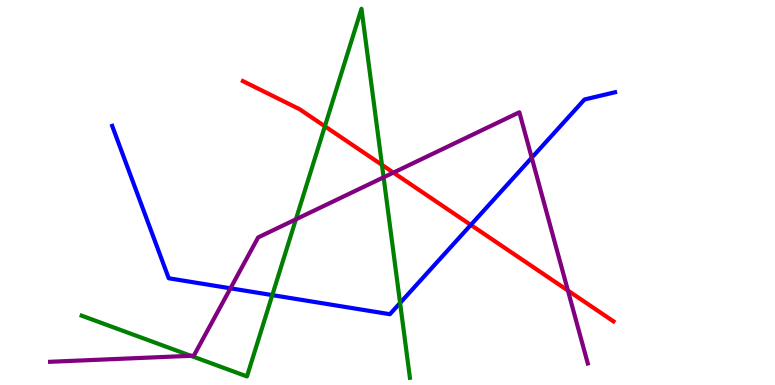[{'lines': ['blue', 'red'], 'intersections': [{'x': 6.07, 'y': 4.16}]}, {'lines': ['green', 'red'], 'intersections': [{'x': 4.19, 'y': 6.72}, {'x': 4.93, 'y': 5.72}]}, {'lines': ['purple', 'red'], 'intersections': [{'x': 5.08, 'y': 5.52}, {'x': 7.33, 'y': 2.45}]}, {'lines': ['blue', 'green'], 'intersections': [{'x': 3.51, 'y': 2.34}, {'x': 5.16, 'y': 2.13}]}, {'lines': ['blue', 'purple'], 'intersections': [{'x': 2.97, 'y': 2.51}, {'x': 6.86, 'y': 5.9}]}, {'lines': ['green', 'purple'], 'intersections': [{'x': 2.46, 'y': 0.758}, {'x': 3.82, 'y': 4.3}, {'x': 4.95, 'y': 5.39}]}]